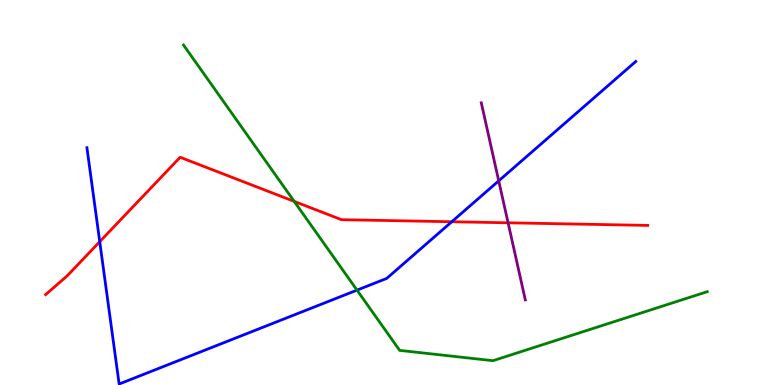[{'lines': ['blue', 'red'], 'intersections': [{'x': 1.29, 'y': 3.72}, {'x': 5.83, 'y': 4.24}]}, {'lines': ['green', 'red'], 'intersections': [{'x': 3.8, 'y': 4.77}]}, {'lines': ['purple', 'red'], 'intersections': [{'x': 6.56, 'y': 4.21}]}, {'lines': ['blue', 'green'], 'intersections': [{'x': 4.61, 'y': 2.46}]}, {'lines': ['blue', 'purple'], 'intersections': [{'x': 6.44, 'y': 5.3}]}, {'lines': ['green', 'purple'], 'intersections': []}]